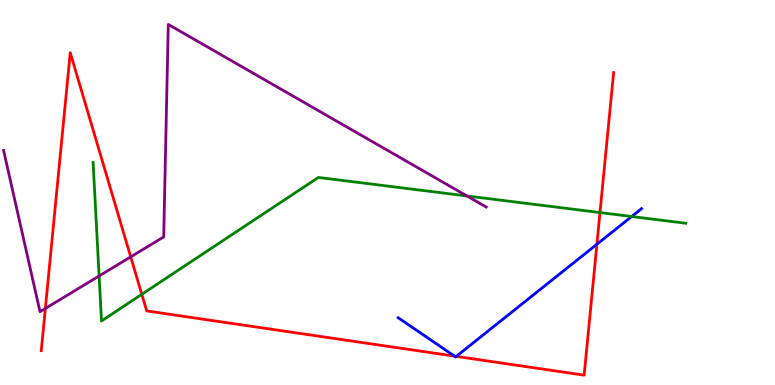[{'lines': ['blue', 'red'], 'intersections': [{'x': 5.86, 'y': 0.75}, {'x': 5.89, 'y': 0.743}, {'x': 7.7, 'y': 3.66}]}, {'lines': ['green', 'red'], 'intersections': [{'x': 1.83, 'y': 2.36}, {'x': 7.74, 'y': 4.48}]}, {'lines': ['purple', 'red'], 'intersections': [{'x': 0.585, 'y': 1.99}, {'x': 1.69, 'y': 3.33}]}, {'lines': ['blue', 'green'], 'intersections': [{'x': 8.15, 'y': 4.38}]}, {'lines': ['blue', 'purple'], 'intersections': []}, {'lines': ['green', 'purple'], 'intersections': [{'x': 1.28, 'y': 2.83}, {'x': 6.03, 'y': 4.91}]}]